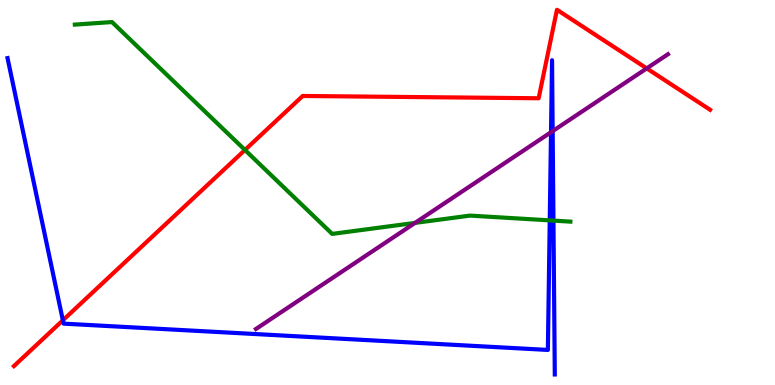[{'lines': ['blue', 'red'], 'intersections': [{'x': 0.811, 'y': 1.68}]}, {'lines': ['green', 'red'], 'intersections': [{'x': 3.16, 'y': 6.1}]}, {'lines': ['purple', 'red'], 'intersections': [{'x': 8.34, 'y': 8.22}]}, {'lines': ['blue', 'green'], 'intersections': [{'x': 7.09, 'y': 4.28}, {'x': 7.14, 'y': 4.27}]}, {'lines': ['blue', 'purple'], 'intersections': [{'x': 7.11, 'y': 6.57}, {'x': 7.13, 'y': 6.59}]}, {'lines': ['green', 'purple'], 'intersections': [{'x': 5.36, 'y': 4.21}]}]